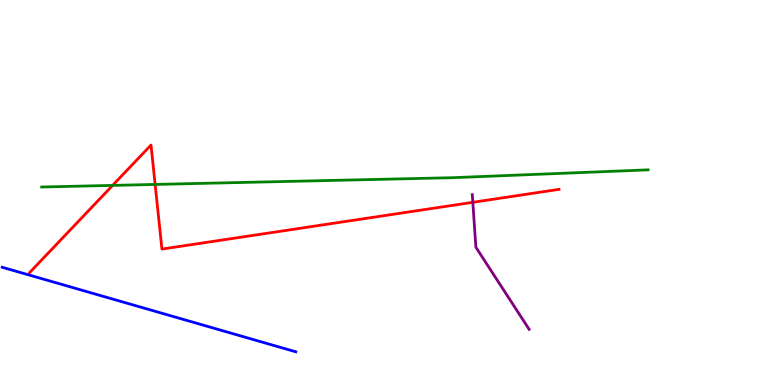[{'lines': ['blue', 'red'], 'intersections': []}, {'lines': ['green', 'red'], 'intersections': [{'x': 1.45, 'y': 5.18}, {'x': 2.0, 'y': 5.21}]}, {'lines': ['purple', 'red'], 'intersections': [{'x': 6.1, 'y': 4.74}]}, {'lines': ['blue', 'green'], 'intersections': []}, {'lines': ['blue', 'purple'], 'intersections': []}, {'lines': ['green', 'purple'], 'intersections': []}]